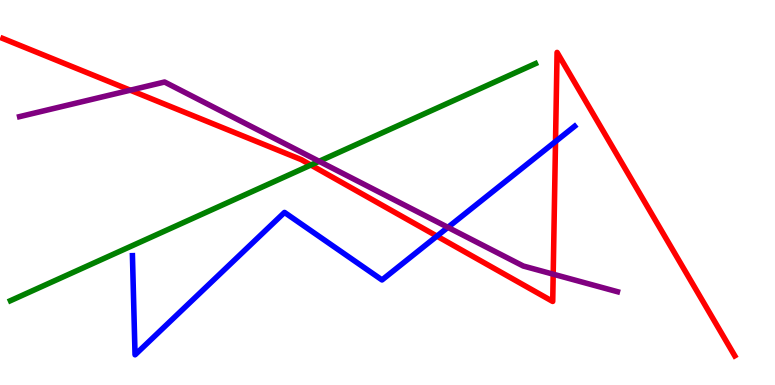[{'lines': ['blue', 'red'], 'intersections': [{'x': 5.64, 'y': 3.87}, {'x': 7.17, 'y': 6.32}]}, {'lines': ['green', 'red'], 'intersections': [{'x': 4.01, 'y': 5.71}]}, {'lines': ['purple', 'red'], 'intersections': [{'x': 1.68, 'y': 7.66}, {'x': 7.14, 'y': 2.88}]}, {'lines': ['blue', 'green'], 'intersections': []}, {'lines': ['blue', 'purple'], 'intersections': [{'x': 5.78, 'y': 4.09}]}, {'lines': ['green', 'purple'], 'intersections': [{'x': 4.12, 'y': 5.81}]}]